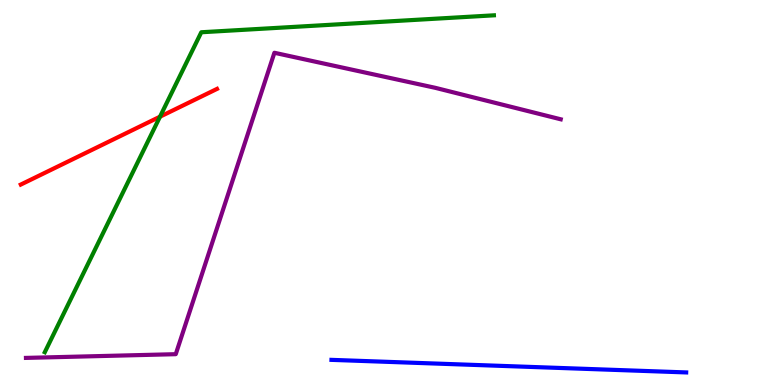[{'lines': ['blue', 'red'], 'intersections': []}, {'lines': ['green', 'red'], 'intersections': [{'x': 2.06, 'y': 6.97}]}, {'lines': ['purple', 'red'], 'intersections': []}, {'lines': ['blue', 'green'], 'intersections': []}, {'lines': ['blue', 'purple'], 'intersections': []}, {'lines': ['green', 'purple'], 'intersections': []}]